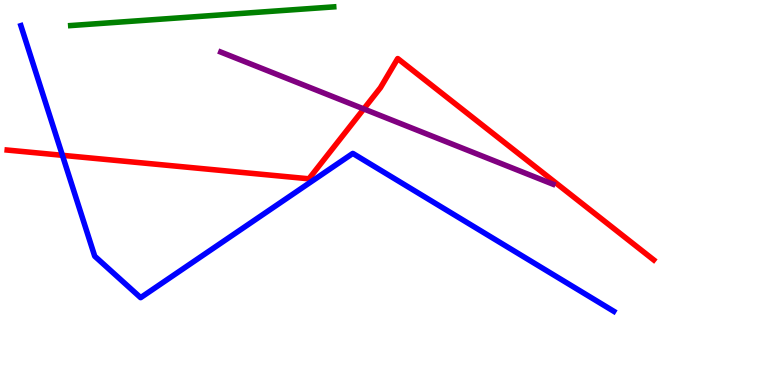[{'lines': ['blue', 'red'], 'intersections': [{'x': 0.805, 'y': 5.97}]}, {'lines': ['green', 'red'], 'intersections': []}, {'lines': ['purple', 'red'], 'intersections': [{'x': 4.69, 'y': 7.17}]}, {'lines': ['blue', 'green'], 'intersections': []}, {'lines': ['blue', 'purple'], 'intersections': []}, {'lines': ['green', 'purple'], 'intersections': []}]